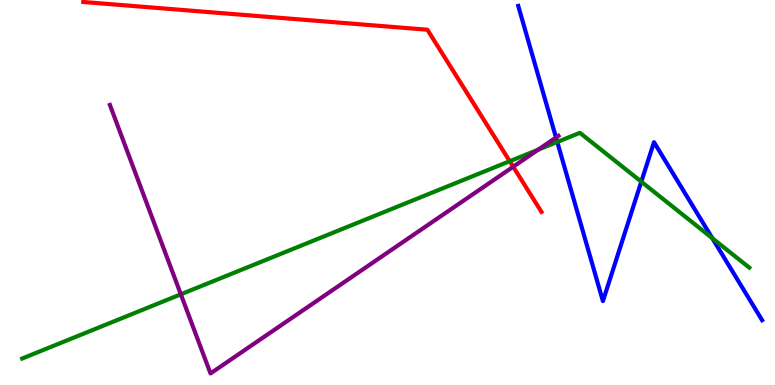[{'lines': ['blue', 'red'], 'intersections': []}, {'lines': ['green', 'red'], 'intersections': [{'x': 6.58, 'y': 5.81}]}, {'lines': ['purple', 'red'], 'intersections': [{'x': 6.62, 'y': 5.67}]}, {'lines': ['blue', 'green'], 'intersections': [{'x': 7.19, 'y': 6.31}, {'x': 8.27, 'y': 5.28}, {'x': 9.19, 'y': 3.81}]}, {'lines': ['blue', 'purple'], 'intersections': [{'x': 7.17, 'y': 6.43}]}, {'lines': ['green', 'purple'], 'intersections': [{'x': 2.33, 'y': 2.36}, {'x': 6.94, 'y': 6.11}]}]